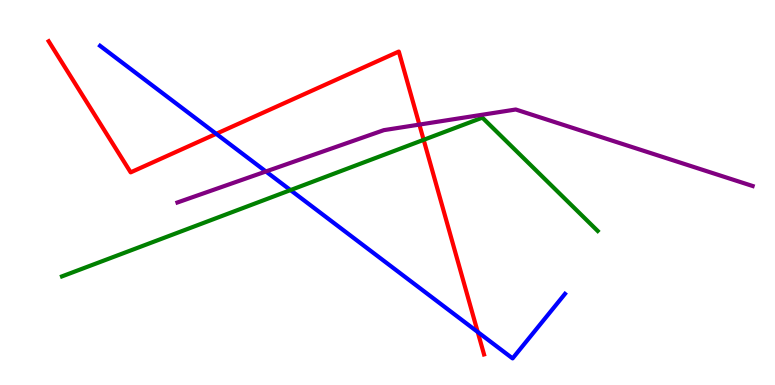[{'lines': ['blue', 'red'], 'intersections': [{'x': 2.79, 'y': 6.52}, {'x': 6.16, 'y': 1.38}]}, {'lines': ['green', 'red'], 'intersections': [{'x': 5.47, 'y': 6.37}]}, {'lines': ['purple', 'red'], 'intersections': [{'x': 5.41, 'y': 6.76}]}, {'lines': ['blue', 'green'], 'intersections': [{'x': 3.75, 'y': 5.06}]}, {'lines': ['blue', 'purple'], 'intersections': [{'x': 3.43, 'y': 5.55}]}, {'lines': ['green', 'purple'], 'intersections': []}]